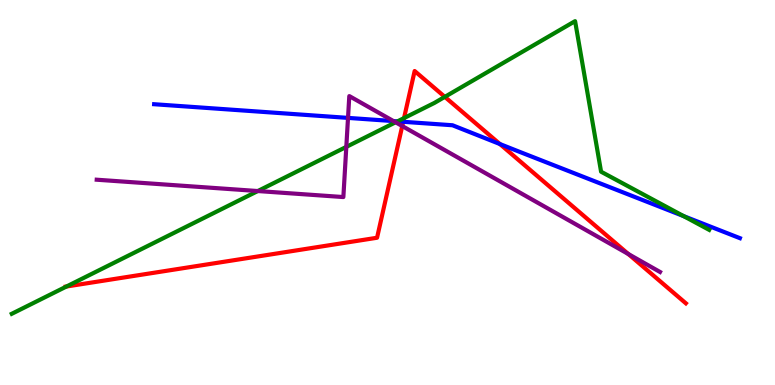[{'lines': ['blue', 'red'], 'intersections': [{'x': 5.2, 'y': 6.84}, {'x': 6.45, 'y': 6.26}]}, {'lines': ['green', 'red'], 'intersections': [{'x': 0.858, 'y': 2.56}, {'x': 5.21, 'y': 6.93}, {'x': 5.74, 'y': 7.48}]}, {'lines': ['purple', 'red'], 'intersections': [{'x': 5.19, 'y': 6.73}, {'x': 8.11, 'y': 3.4}]}, {'lines': ['blue', 'green'], 'intersections': [{'x': 5.13, 'y': 6.85}, {'x': 8.82, 'y': 4.39}]}, {'lines': ['blue', 'purple'], 'intersections': [{'x': 4.49, 'y': 6.94}, {'x': 5.08, 'y': 6.85}]}, {'lines': ['green', 'purple'], 'intersections': [{'x': 3.33, 'y': 5.04}, {'x': 4.47, 'y': 6.18}, {'x': 5.1, 'y': 6.82}]}]